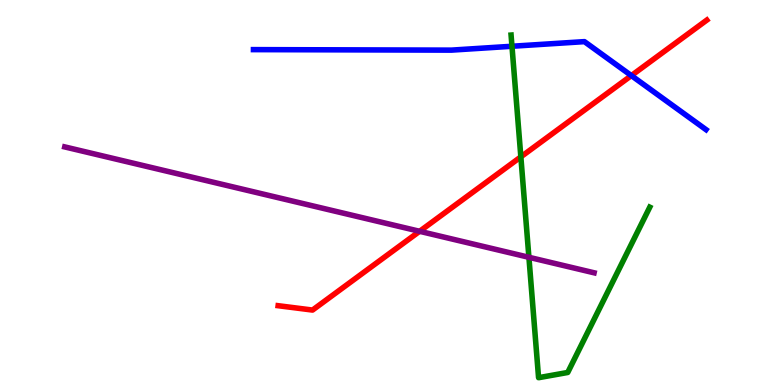[{'lines': ['blue', 'red'], 'intersections': [{'x': 8.15, 'y': 8.04}]}, {'lines': ['green', 'red'], 'intersections': [{'x': 6.72, 'y': 5.93}]}, {'lines': ['purple', 'red'], 'intersections': [{'x': 5.41, 'y': 3.99}]}, {'lines': ['blue', 'green'], 'intersections': [{'x': 6.61, 'y': 8.8}]}, {'lines': ['blue', 'purple'], 'intersections': []}, {'lines': ['green', 'purple'], 'intersections': [{'x': 6.82, 'y': 3.32}]}]